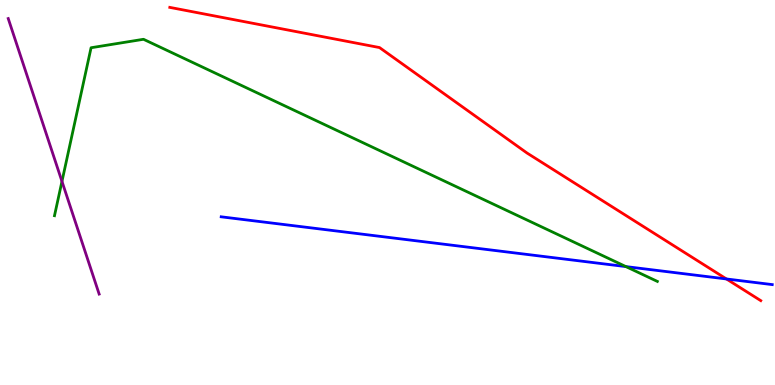[{'lines': ['blue', 'red'], 'intersections': [{'x': 9.37, 'y': 2.75}]}, {'lines': ['green', 'red'], 'intersections': []}, {'lines': ['purple', 'red'], 'intersections': []}, {'lines': ['blue', 'green'], 'intersections': [{'x': 8.08, 'y': 3.08}]}, {'lines': ['blue', 'purple'], 'intersections': []}, {'lines': ['green', 'purple'], 'intersections': [{'x': 0.8, 'y': 5.29}]}]